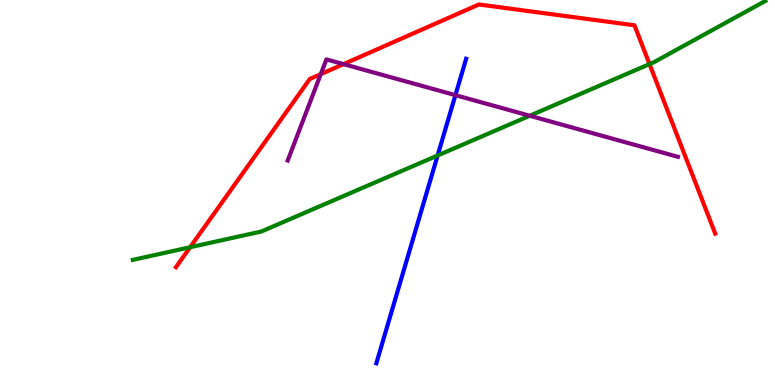[{'lines': ['blue', 'red'], 'intersections': []}, {'lines': ['green', 'red'], 'intersections': [{'x': 2.45, 'y': 3.58}, {'x': 8.38, 'y': 8.33}]}, {'lines': ['purple', 'red'], 'intersections': [{'x': 4.14, 'y': 8.07}, {'x': 4.43, 'y': 8.33}]}, {'lines': ['blue', 'green'], 'intersections': [{'x': 5.65, 'y': 5.96}]}, {'lines': ['blue', 'purple'], 'intersections': [{'x': 5.88, 'y': 7.53}]}, {'lines': ['green', 'purple'], 'intersections': [{'x': 6.84, 'y': 6.99}]}]